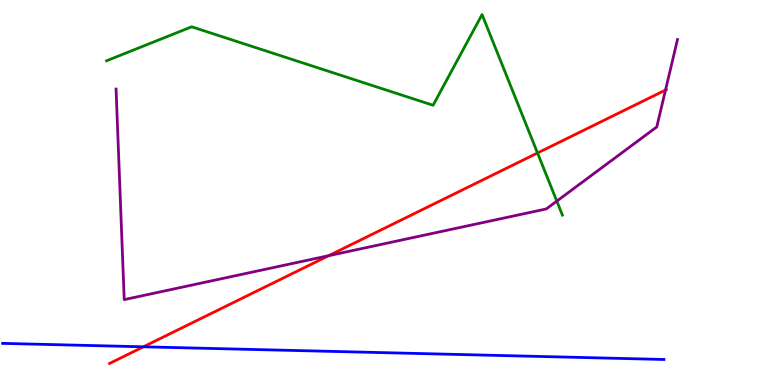[{'lines': ['blue', 'red'], 'intersections': [{'x': 1.85, 'y': 0.992}]}, {'lines': ['green', 'red'], 'intersections': [{'x': 6.94, 'y': 6.03}]}, {'lines': ['purple', 'red'], 'intersections': [{'x': 4.24, 'y': 3.36}, {'x': 8.59, 'y': 7.66}]}, {'lines': ['blue', 'green'], 'intersections': []}, {'lines': ['blue', 'purple'], 'intersections': []}, {'lines': ['green', 'purple'], 'intersections': [{'x': 7.18, 'y': 4.78}]}]